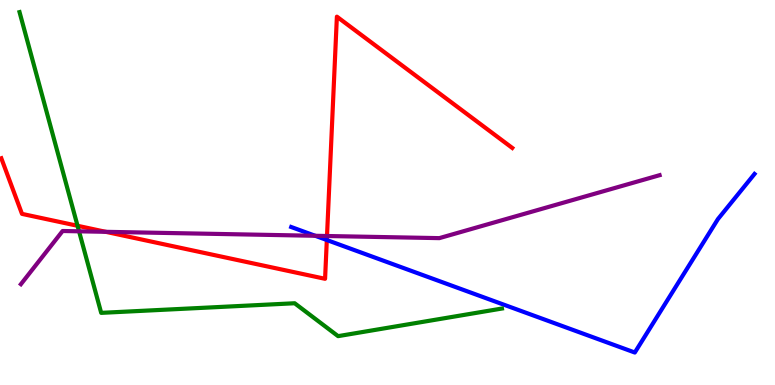[{'lines': ['blue', 'red'], 'intersections': [{'x': 4.22, 'y': 3.77}]}, {'lines': ['green', 'red'], 'intersections': [{'x': 1.0, 'y': 4.14}]}, {'lines': ['purple', 'red'], 'intersections': [{'x': 1.36, 'y': 3.98}, {'x': 4.22, 'y': 3.87}]}, {'lines': ['blue', 'green'], 'intersections': []}, {'lines': ['blue', 'purple'], 'intersections': [{'x': 4.07, 'y': 3.88}]}, {'lines': ['green', 'purple'], 'intersections': [{'x': 1.02, 'y': 3.99}]}]